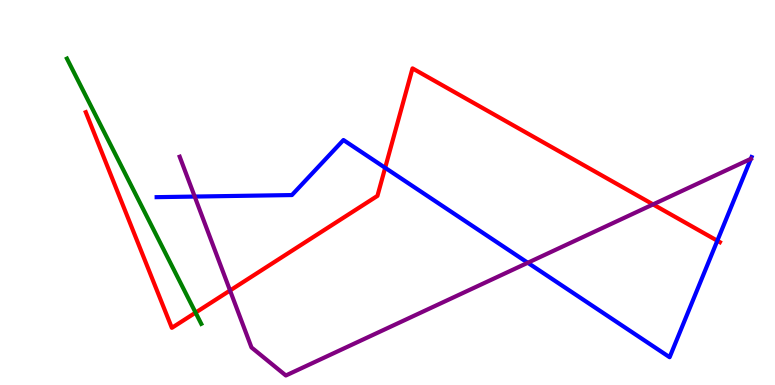[{'lines': ['blue', 'red'], 'intersections': [{'x': 4.97, 'y': 5.64}, {'x': 9.26, 'y': 3.75}]}, {'lines': ['green', 'red'], 'intersections': [{'x': 2.52, 'y': 1.88}]}, {'lines': ['purple', 'red'], 'intersections': [{'x': 2.97, 'y': 2.45}, {'x': 8.43, 'y': 4.69}]}, {'lines': ['blue', 'green'], 'intersections': []}, {'lines': ['blue', 'purple'], 'intersections': [{'x': 2.51, 'y': 4.89}, {'x': 6.81, 'y': 3.17}, {'x': 9.69, 'y': 5.87}]}, {'lines': ['green', 'purple'], 'intersections': []}]